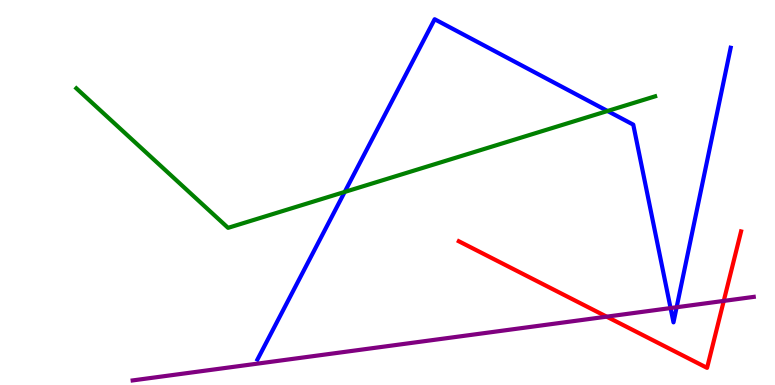[{'lines': ['blue', 'red'], 'intersections': []}, {'lines': ['green', 'red'], 'intersections': []}, {'lines': ['purple', 'red'], 'intersections': [{'x': 7.83, 'y': 1.78}, {'x': 9.34, 'y': 2.18}]}, {'lines': ['blue', 'green'], 'intersections': [{'x': 4.45, 'y': 5.01}, {'x': 7.84, 'y': 7.12}]}, {'lines': ['blue', 'purple'], 'intersections': [{'x': 8.65, 'y': 2.0}, {'x': 8.73, 'y': 2.02}]}, {'lines': ['green', 'purple'], 'intersections': []}]